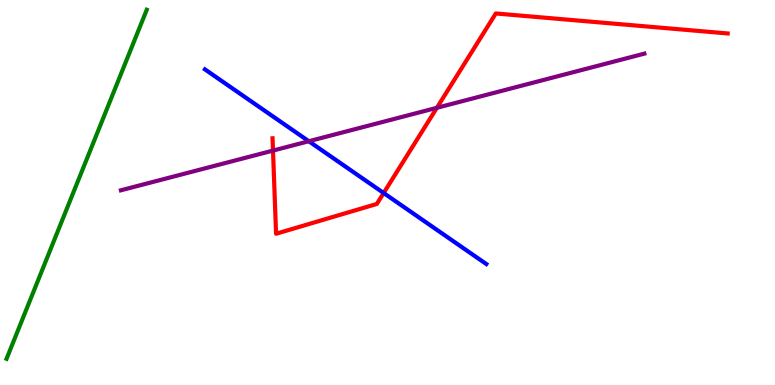[{'lines': ['blue', 'red'], 'intersections': [{'x': 4.95, 'y': 4.99}]}, {'lines': ['green', 'red'], 'intersections': []}, {'lines': ['purple', 'red'], 'intersections': [{'x': 3.52, 'y': 6.09}, {'x': 5.64, 'y': 7.2}]}, {'lines': ['blue', 'green'], 'intersections': []}, {'lines': ['blue', 'purple'], 'intersections': [{'x': 3.98, 'y': 6.33}]}, {'lines': ['green', 'purple'], 'intersections': []}]